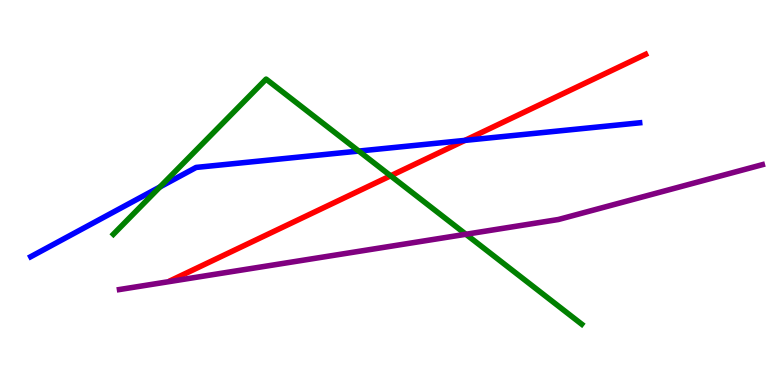[{'lines': ['blue', 'red'], 'intersections': [{'x': 6.0, 'y': 6.35}]}, {'lines': ['green', 'red'], 'intersections': [{'x': 5.04, 'y': 5.43}]}, {'lines': ['purple', 'red'], 'intersections': []}, {'lines': ['blue', 'green'], 'intersections': [{'x': 2.06, 'y': 5.14}, {'x': 4.63, 'y': 6.08}]}, {'lines': ['blue', 'purple'], 'intersections': []}, {'lines': ['green', 'purple'], 'intersections': [{'x': 6.01, 'y': 3.92}]}]